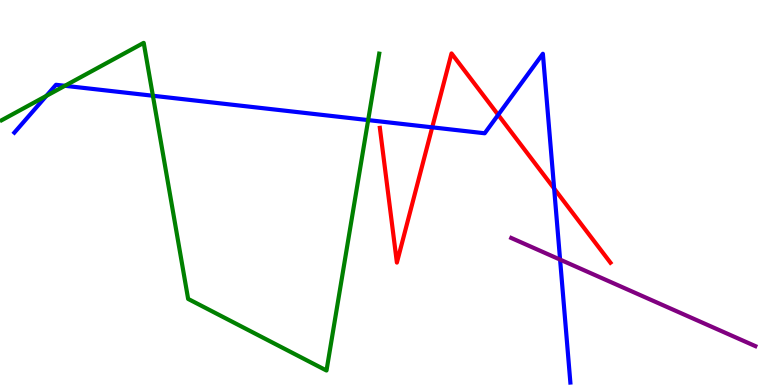[{'lines': ['blue', 'red'], 'intersections': [{'x': 5.58, 'y': 6.69}, {'x': 6.43, 'y': 7.02}, {'x': 7.15, 'y': 5.1}]}, {'lines': ['green', 'red'], 'intersections': []}, {'lines': ['purple', 'red'], 'intersections': []}, {'lines': ['blue', 'green'], 'intersections': [{'x': 0.598, 'y': 7.51}, {'x': 0.837, 'y': 7.77}, {'x': 1.97, 'y': 7.51}, {'x': 4.75, 'y': 6.88}]}, {'lines': ['blue', 'purple'], 'intersections': [{'x': 7.23, 'y': 3.26}]}, {'lines': ['green', 'purple'], 'intersections': []}]